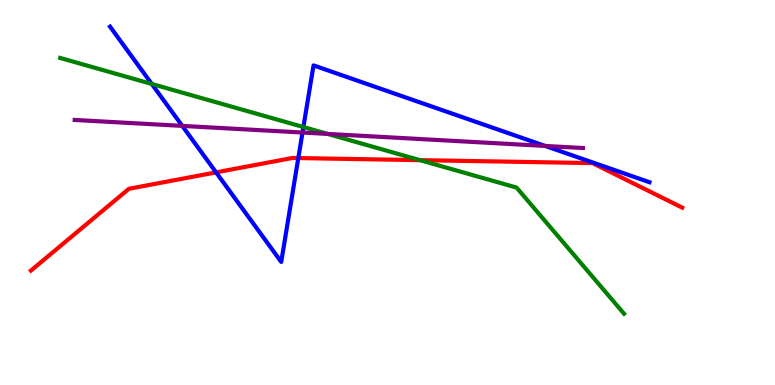[{'lines': ['blue', 'red'], 'intersections': [{'x': 2.79, 'y': 5.52}, {'x': 3.85, 'y': 5.89}]}, {'lines': ['green', 'red'], 'intersections': [{'x': 5.42, 'y': 5.84}]}, {'lines': ['purple', 'red'], 'intersections': []}, {'lines': ['blue', 'green'], 'intersections': [{'x': 1.96, 'y': 7.82}, {'x': 3.91, 'y': 6.7}]}, {'lines': ['blue', 'purple'], 'intersections': [{'x': 2.35, 'y': 6.73}, {'x': 3.9, 'y': 6.56}, {'x': 7.03, 'y': 6.21}]}, {'lines': ['green', 'purple'], 'intersections': [{'x': 4.23, 'y': 6.52}]}]